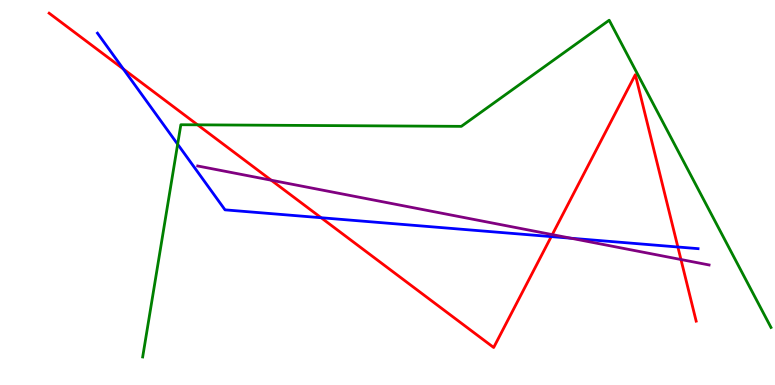[{'lines': ['blue', 'red'], 'intersections': [{'x': 1.59, 'y': 8.21}, {'x': 4.14, 'y': 4.34}, {'x': 7.11, 'y': 3.85}, {'x': 8.75, 'y': 3.58}]}, {'lines': ['green', 'red'], 'intersections': [{'x': 2.55, 'y': 6.76}]}, {'lines': ['purple', 'red'], 'intersections': [{'x': 3.5, 'y': 5.32}, {'x': 7.13, 'y': 3.91}, {'x': 8.79, 'y': 3.26}]}, {'lines': ['blue', 'green'], 'intersections': [{'x': 2.29, 'y': 6.25}]}, {'lines': ['blue', 'purple'], 'intersections': [{'x': 7.37, 'y': 3.81}]}, {'lines': ['green', 'purple'], 'intersections': []}]